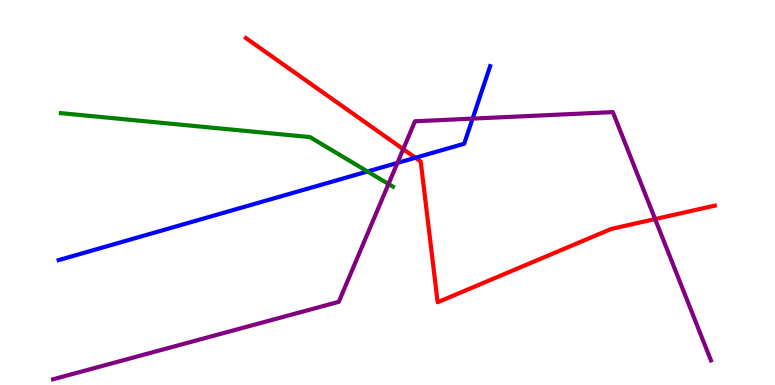[{'lines': ['blue', 'red'], 'intersections': [{'x': 5.36, 'y': 5.9}]}, {'lines': ['green', 'red'], 'intersections': []}, {'lines': ['purple', 'red'], 'intersections': [{'x': 5.2, 'y': 6.13}, {'x': 8.45, 'y': 4.31}]}, {'lines': ['blue', 'green'], 'intersections': [{'x': 4.74, 'y': 5.55}]}, {'lines': ['blue', 'purple'], 'intersections': [{'x': 5.13, 'y': 5.77}, {'x': 6.1, 'y': 6.92}]}, {'lines': ['green', 'purple'], 'intersections': [{'x': 5.01, 'y': 5.22}]}]